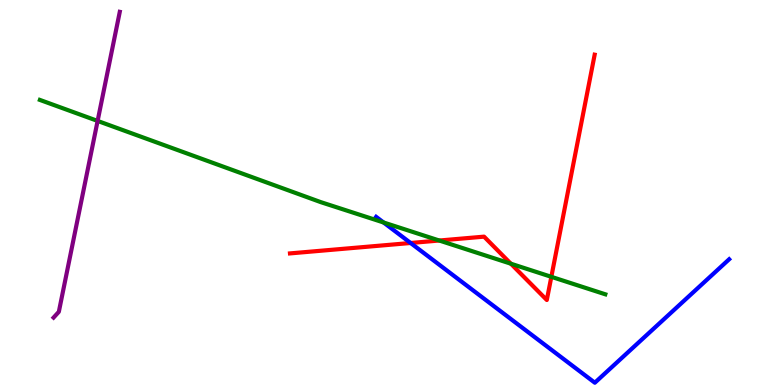[{'lines': ['blue', 'red'], 'intersections': [{'x': 5.3, 'y': 3.69}]}, {'lines': ['green', 'red'], 'intersections': [{'x': 5.67, 'y': 3.75}, {'x': 6.59, 'y': 3.15}, {'x': 7.11, 'y': 2.81}]}, {'lines': ['purple', 'red'], 'intersections': []}, {'lines': ['blue', 'green'], 'intersections': [{'x': 4.95, 'y': 4.22}]}, {'lines': ['blue', 'purple'], 'intersections': []}, {'lines': ['green', 'purple'], 'intersections': [{'x': 1.26, 'y': 6.86}]}]